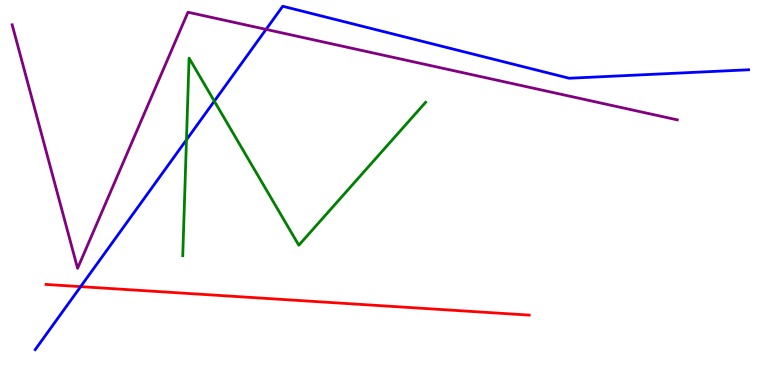[{'lines': ['blue', 'red'], 'intersections': [{'x': 1.04, 'y': 2.55}]}, {'lines': ['green', 'red'], 'intersections': []}, {'lines': ['purple', 'red'], 'intersections': []}, {'lines': ['blue', 'green'], 'intersections': [{'x': 2.41, 'y': 6.37}, {'x': 2.77, 'y': 7.37}]}, {'lines': ['blue', 'purple'], 'intersections': [{'x': 3.43, 'y': 9.24}]}, {'lines': ['green', 'purple'], 'intersections': []}]